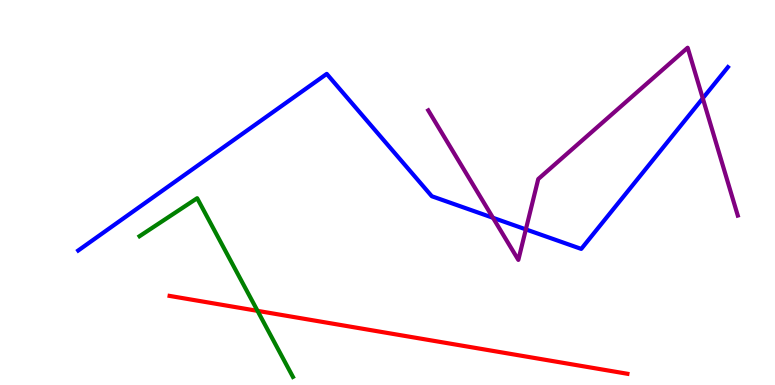[{'lines': ['blue', 'red'], 'intersections': []}, {'lines': ['green', 'red'], 'intersections': [{'x': 3.32, 'y': 1.93}]}, {'lines': ['purple', 'red'], 'intersections': []}, {'lines': ['blue', 'green'], 'intersections': []}, {'lines': ['blue', 'purple'], 'intersections': [{'x': 6.36, 'y': 4.34}, {'x': 6.79, 'y': 4.04}, {'x': 9.07, 'y': 7.45}]}, {'lines': ['green', 'purple'], 'intersections': []}]